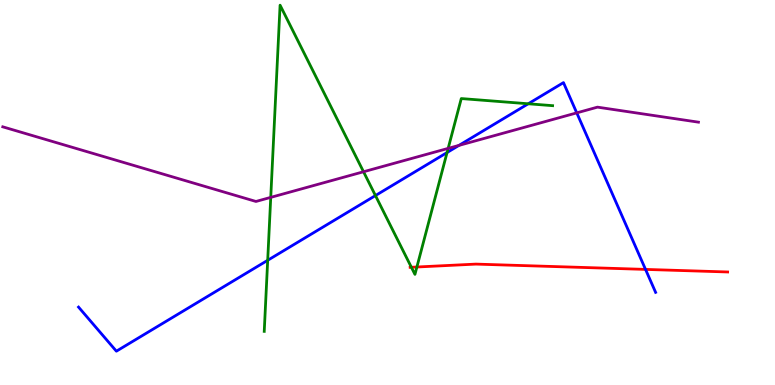[{'lines': ['blue', 'red'], 'intersections': [{'x': 8.33, 'y': 3.0}]}, {'lines': ['green', 'red'], 'intersections': [{'x': 5.31, 'y': 3.06}, {'x': 5.38, 'y': 3.06}]}, {'lines': ['purple', 'red'], 'intersections': []}, {'lines': ['blue', 'green'], 'intersections': [{'x': 3.45, 'y': 3.24}, {'x': 4.84, 'y': 4.92}, {'x': 5.77, 'y': 6.04}, {'x': 6.82, 'y': 7.3}]}, {'lines': ['blue', 'purple'], 'intersections': [{'x': 5.92, 'y': 6.22}, {'x': 7.44, 'y': 7.07}]}, {'lines': ['green', 'purple'], 'intersections': [{'x': 3.49, 'y': 4.87}, {'x': 4.69, 'y': 5.54}, {'x': 5.78, 'y': 6.15}]}]